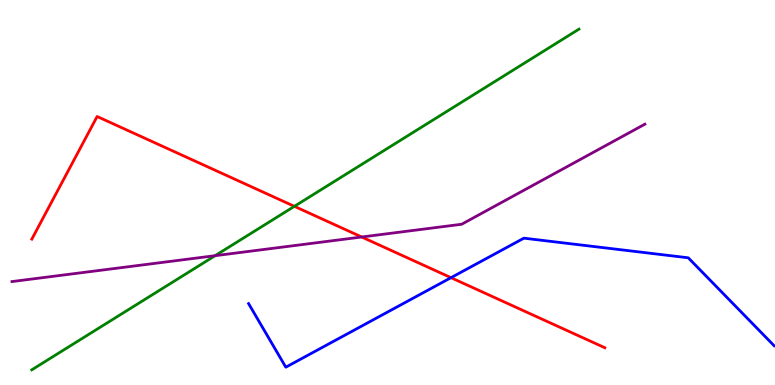[{'lines': ['blue', 'red'], 'intersections': [{'x': 5.82, 'y': 2.79}]}, {'lines': ['green', 'red'], 'intersections': [{'x': 3.8, 'y': 4.64}]}, {'lines': ['purple', 'red'], 'intersections': [{'x': 4.67, 'y': 3.84}]}, {'lines': ['blue', 'green'], 'intersections': []}, {'lines': ['blue', 'purple'], 'intersections': []}, {'lines': ['green', 'purple'], 'intersections': [{'x': 2.78, 'y': 3.36}]}]